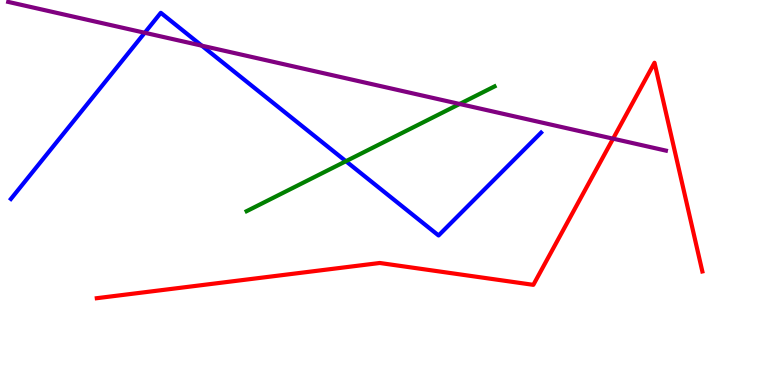[{'lines': ['blue', 'red'], 'intersections': []}, {'lines': ['green', 'red'], 'intersections': []}, {'lines': ['purple', 'red'], 'intersections': [{'x': 7.91, 'y': 6.4}]}, {'lines': ['blue', 'green'], 'intersections': [{'x': 4.46, 'y': 5.81}]}, {'lines': ['blue', 'purple'], 'intersections': [{'x': 1.87, 'y': 9.15}, {'x': 2.6, 'y': 8.81}]}, {'lines': ['green', 'purple'], 'intersections': [{'x': 5.93, 'y': 7.3}]}]